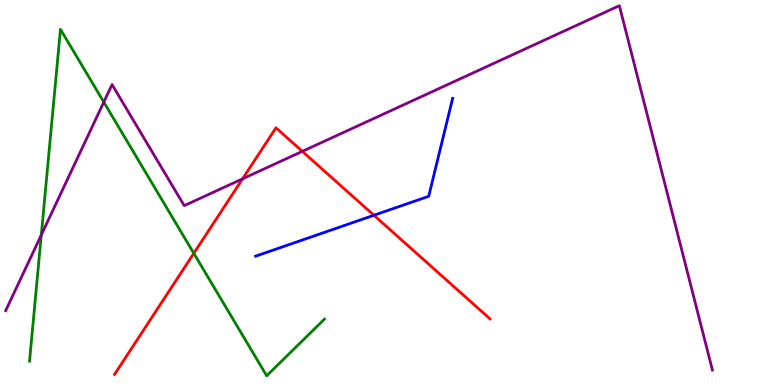[{'lines': ['blue', 'red'], 'intersections': [{'x': 4.82, 'y': 4.41}]}, {'lines': ['green', 'red'], 'intersections': [{'x': 2.5, 'y': 3.42}]}, {'lines': ['purple', 'red'], 'intersections': [{'x': 3.13, 'y': 5.36}, {'x': 3.9, 'y': 6.07}]}, {'lines': ['blue', 'green'], 'intersections': []}, {'lines': ['blue', 'purple'], 'intersections': []}, {'lines': ['green', 'purple'], 'intersections': [{'x': 0.533, 'y': 3.9}, {'x': 1.34, 'y': 7.35}]}]